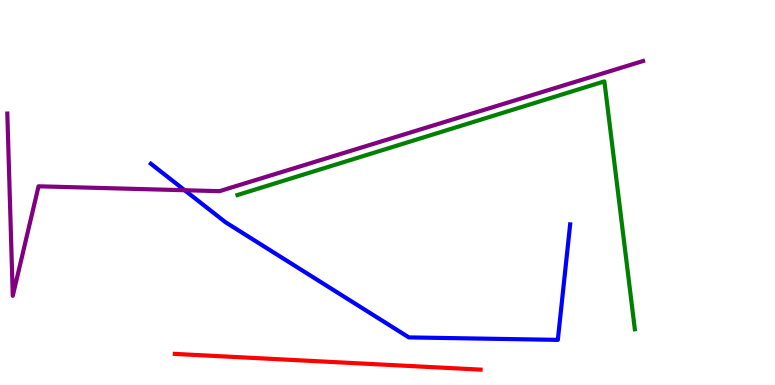[{'lines': ['blue', 'red'], 'intersections': []}, {'lines': ['green', 'red'], 'intersections': []}, {'lines': ['purple', 'red'], 'intersections': []}, {'lines': ['blue', 'green'], 'intersections': []}, {'lines': ['blue', 'purple'], 'intersections': [{'x': 2.38, 'y': 5.06}]}, {'lines': ['green', 'purple'], 'intersections': []}]